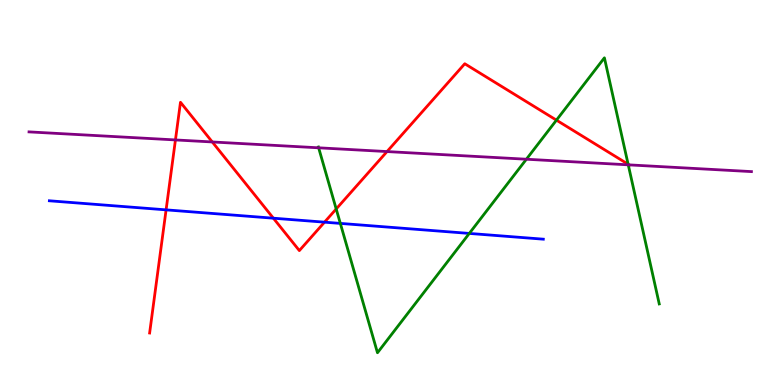[{'lines': ['blue', 'red'], 'intersections': [{'x': 2.14, 'y': 4.55}, {'x': 3.53, 'y': 4.33}, {'x': 4.19, 'y': 4.23}]}, {'lines': ['green', 'red'], 'intersections': [{'x': 4.34, 'y': 4.57}, {'x': 7.18, 'y': 6.88}, {'x': 8.1, 'y': 5.73}]}, {'lines': ['purple', 'red'], 'intersections': [{'x': 2.26, 'y': 6.37}, {'x': 2.74, 'y': 6.31}, {'x': 4.99, 'y': 6.06}, {'x': 8.12, 'y': 5.72}]}, {'lines': ['blue', 'green'], 'intersections': [{'x': 4.39, 'y': 4.2}, {'x': 6.06, 'y': 3.94}]}, {'lines': ['blue', 'purple'], 'intersections': []}, {'lines': ['green', 'purple'], 'intersections': [{'x': 4.11, 'y': 6.16}, {'x': 6.79, 'y': 5.86}, {'x': 8.11, 'y': 5.72}]}]